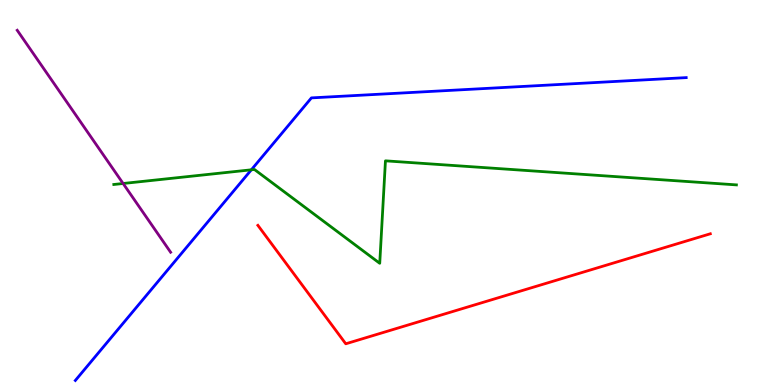[{'lines': ['blue', 'red'], 'intersections': []}, {'lines': ['green', 'red'], 'intersections': []}, {'lines': ['purple', 'red'], 'intersections': []}, {'lines': ['blue', 'green'], 'intersections': [{'x': 3.24, 'y': 5.59}]}, {'lines': ['blue', 'purple'], 'intersections': []}, {'lines': ['green', 'purple'], 'intersections': [{'x': 1.59, 'y': 5.23}]}]